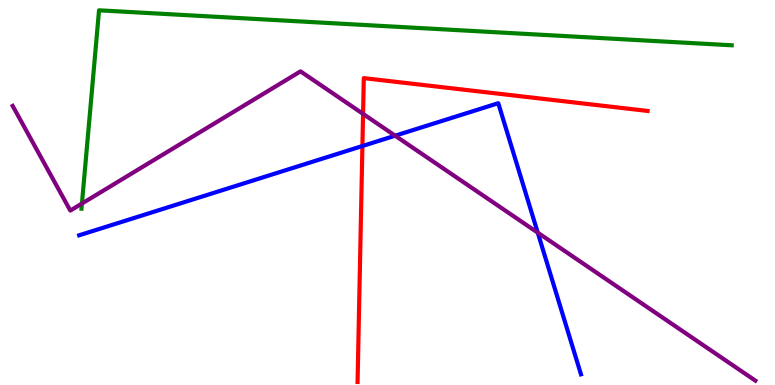[{'lines': ['blue', 'red'], 'intersections': [{'x': 4.68, 'y': 6.21}]}, {'lines': ['green', 'red'], 'intersections': []}, {'lines': ['purple', 'red'], 'intersections': [{'x': 4.68, 'y': 7.04}]}, {'lines': ['blue', 'green'], 'intersections': []}, {'lines': ['blue', 'purple'], 'intersections': [{'x': 5.1, 'y': 6.48}, {'x': 6.94, 'y': 3.96}]}, {'lines': ['green', 'purple'], 'intersections': [{'x': 1.06, 'y': 4.71}]}]